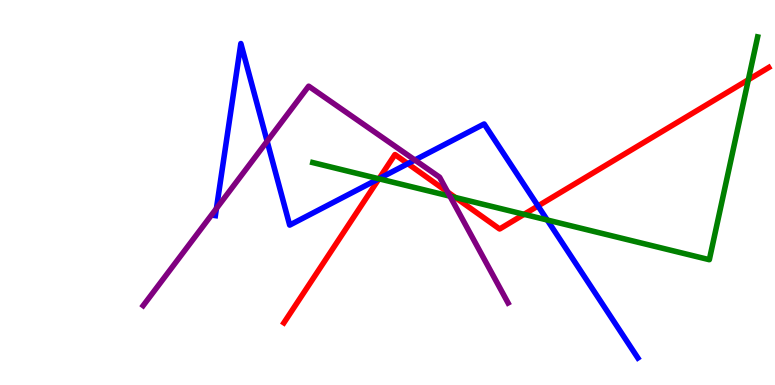[{'lines': ['blue', 'red'], 'intersections': [{'x': 4.89, 'y': 5.36}, {'x': 5.26, 'y': 5.75}, {'x': 6.94, 'y': 4.65}]}, {'lines': ['green', 'red'], 'intersections': [{'x': 4.89, 'y': 5.36}, {'x': 5.88, 'y': 4.87}, {'x': 6.76, 'y': 4.43}, {'x': 9.66, 'y': 7.93}]}, {'lines': ['purple', 'red'], 'intersections': [{'x': 5.78, 'y': 5.01}]}, {'lines': ['blue', 'green'], 'intersections': [{'x': 4.89, 'y': 5.36}, {'x': 7.06, 'y': 4.29}]}, {'lines': ['blue', 'purple'], 'intersections': [{'x': 2.79, 'y': 4.58}, {'x': 3.45, 'y': 6.33}, {'x': 5.35, 'y': 5.84}]}, {'lines': ['green', 'purple'], 'intersections': [{'x': 5.81, 'y': 4.9}]}]